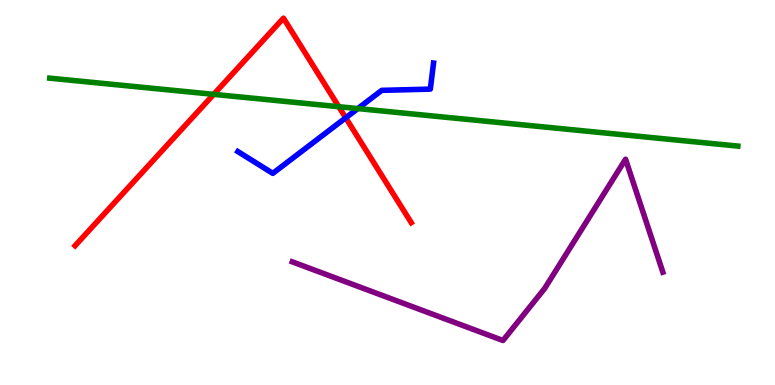[{'lines': ['blue', 'red'], 'intersections': [{'x': 4.46, 'y': 6.94}]}, {'lines': ['green', 'red'], 'intersections': [{'x': 2.76, 'y': 7.55}, {'x': 4.37, 'y': 7.23}]}, {'lines': ['purple', 'red'], 'intersections': []}, {'lines': ['blue', 'green'], 'intersections': [{'x': 4.62, 'y': 7.18}]}, {'lines': ['blue', 'purple'], 'intersections': []}, {'lines': ['green', 'purple'], 'intersections': []}]